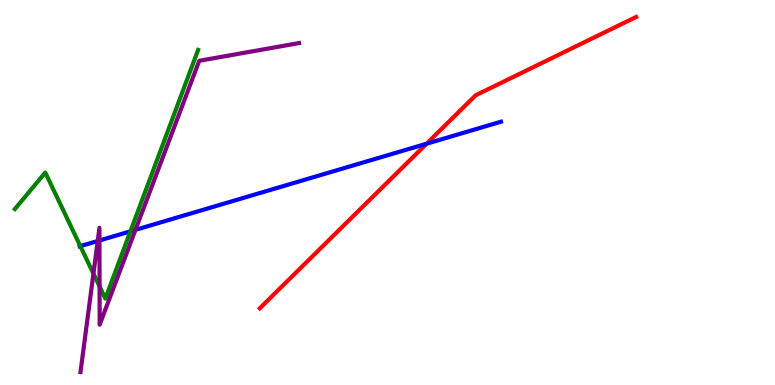[{'lines': ['blue', 'red'], 'intersections': [{'x': 5.5, 'y': 6.27}]}, {'lines': ['green', 'red'], 'intersections': []}, {'lines': ['purple', 'red'], 'intersections': []}, {'lines': ['blue', 'green'], 'intersections': [{'x': 1.04, 'y': 3.61}, {'x': 1.68, 'y': 3.99}]}, {'lines': ['blue', 'purple'], 'intersections': [{'x': 1.26, 'y': 3.74}, {'x': 1.28, 'y': 3.75}, {'x': 1.75, 'y': 4.03}]}, {'lines': ['green', 'purple'], 'intersections': [{'x': 1.21, 'y': 2.89}, {'x': 1.28, 'y': 2.56}]}]